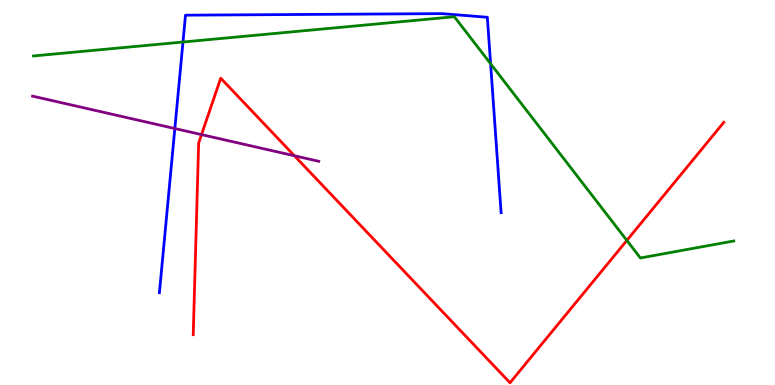[{'lines': ['blue', 'red'], 'intersections': []}, {'lines': ['green', 'red'], 'intersections': [{'x': 8.09, 'y': 3.75}]}, {'lines': ['purple', 'red'], 'intersections': [{'x': 2.6, 'y': 6.5}, {'x': 3.8, 'y': 5.95}]}, {'lines': ['blue', 'green'], 'intersections': [{'x': 2.36, 'y': 8.91}, {'x': 6.33, 'y': 8.34}]}, {'lines': ['blue', 'purple'], 'intersections': [{'x': 2.26, 'y': 6.66}]}, {'lines': ['green', 'purple'], 'intersections': []}]